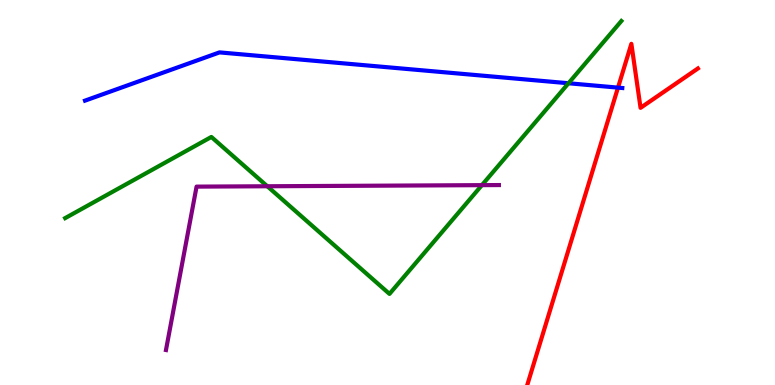[{'lines': ['blue', 'red'], 'intersections': [{'x': 7.97, 'y': 7.72}]}, {'lines': ['green', 'red'], 'intersections': []}, {'lines': ['purple', 'red'], 'intersections': []}, {'lines': ['blue', 'green'], 'intersections': [{'x': 7.34, 'y': 7.84}]}, {'lines': ['blue', 'purple'], 'intersections': []}, {'lines': ['green', 'purple'], 'intersections': [{'x': 3.45, 'y': 5.16}, {'x': 6.22, 'y': 5.19}]}]